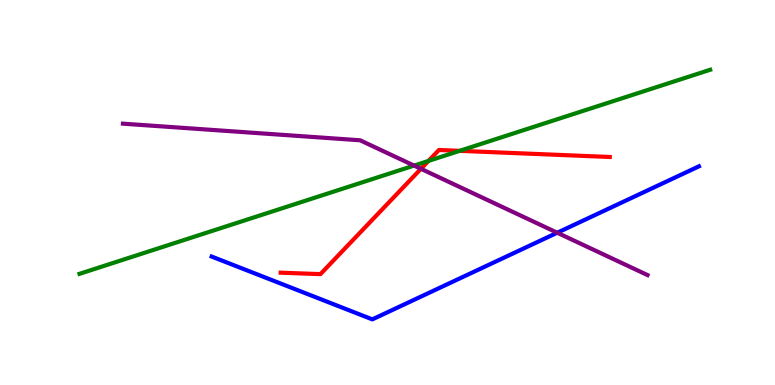[{'lines': ['blue', 'red'], 'intersections': []}, {'lines': ['green', 'red'], 'intersections': [{'x': 5.53, 'y': 5.82}, {'x': 5.93, 'y': 6.08}]}, {'lines': ['purple', 'red'], 'intersections': [{'x': 5.43, 'y': 5.62}]}, {'lines': ['blue', 'green'], 'intersections': []}, {'lines': ['blue', 'purple'], 'intersections': [{'x': 7.19, 'y': 3.96}]}, {'lines': ['green', 'purple'], 'intersections': [{'x': 5.34, 'y': 5.7}]}]